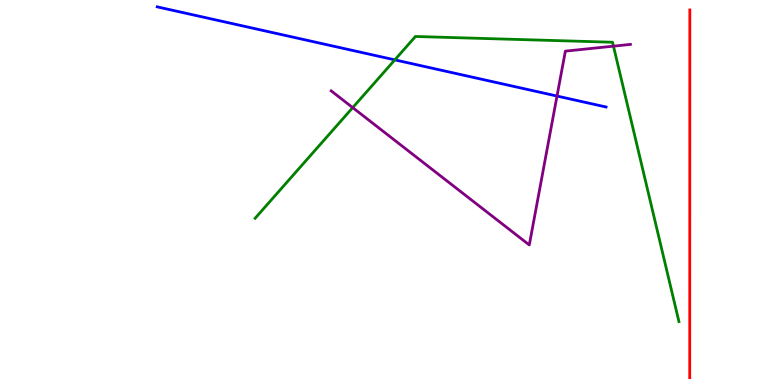[{'lines': ['blue', 'red'], 'intersections': []}, {'lines': ['green', 'red'], 'intersections': []}, {'lines': ['purple', 'red'], 'intersections': []}, {'lines': ['blue', 'green'], 'intersections': [{'x': 5.09, 'y': 8.45}]}, {'lines': ['blue', 'purple'], 'intersections': [{'x': 7.19, 'y': 7.51}]}, {'lines': ['green', 'purple'], 'intersections': [{'x': 4.55, 'y': 7.2}, {'x': 7.92, 'y': 8.8}]}]